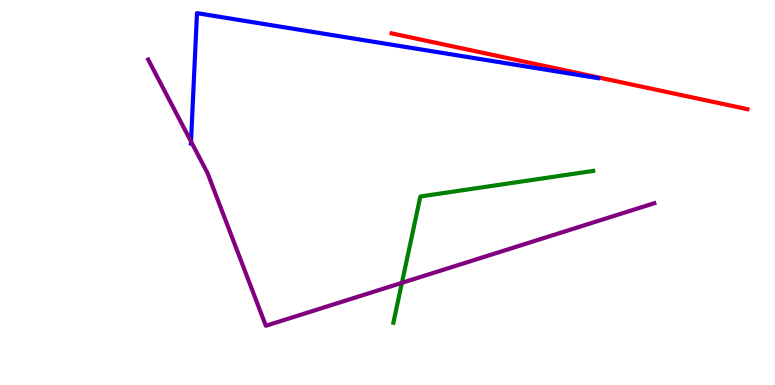[{'lines': ['blue', 'red'], 'intersections': []}, {'lines': ['green', 'red'], 'intersections': []}, {'lines': ['purple', 'red'], 'intersections': []}, {'lines': ['blue', 'green'], 'intersections': []}, {'lines': ['blue', 'purple'], 'intersections': [{'x': 2.46, 'y': 6.33}]}, {'lines': ['green', 'purple'], 'intersections': [{'x': 5.19, 'y': 2.65}]}]